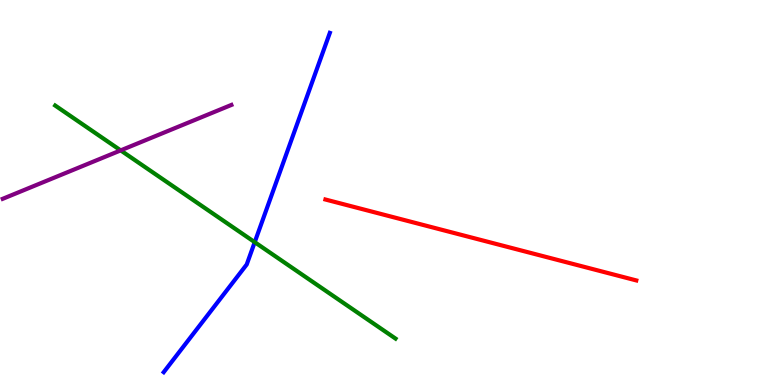[{'lines': ['blue', 'red'], 'intersections': []}, {'lines': ['green', 'red'], 'intersections': []}, {'lines': ['purple', 'red'], 'intersections': []}, {'lines': ['blue', 'green'], 'intersections': [{'x': 3.29, 'y': 3.71}]}, {'lines': ['blue', 'purple'], 'intersections': []}, {'lines': ['green', 'purple'], 'intersections': [{'x': 1.56, 'y': 6.09}]}]